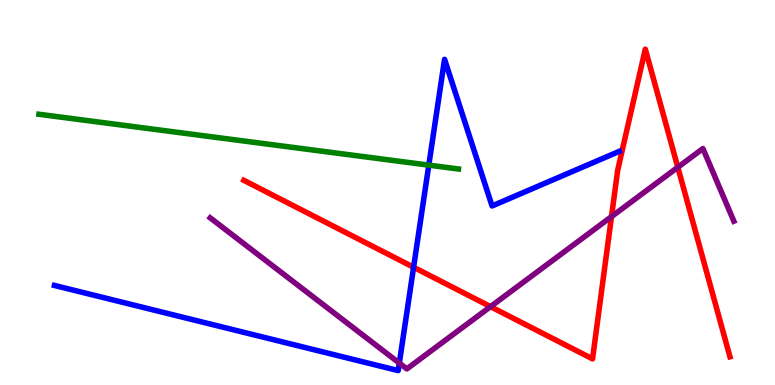[{'lines': ['blue', 'red'], 'intersections': [{'x': 5.34, 'y': 3.06}]}, {'lines': ['green', 'red'], 'intersections': []}, {'lines': ['purple', 'red'], 'intersections': [{'x': 6.33, 'y': 2.04}, {'x': 7.89, 'y': 4.37}, {'x': 8.75, 'y': 5.66}]}, {'lines': ['blue', 'green'], 'intersections': [{'x': 5.53, 'y': 5.71}]}, {'lines': ['blue', 'purple'], 'intersections': [{'x': 5.15, 'y': 0.569}]}, {'lines': ['green', 'purple'], 'intersections': []}]